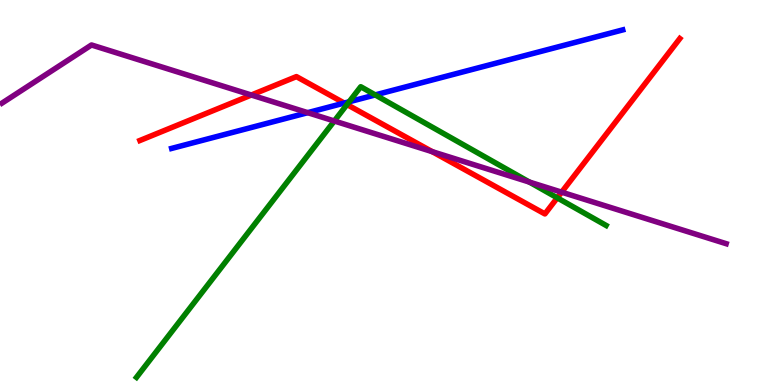[{'lines': ['blue', 'red'], 'intersections': [{'x': 4.44, 'y': 7.32}]}, {'lines': ['green', 'red'], 'intersections': [{'x': 4.48, 'y': 7.28}, {'x': 7.19, 'y': 4.86}]}, {'lines': ['purple', 'red'], 'intersections': [{'x': 3.24, 'y': 7.53}, {'x': 5.58, 'y': 6.06}, {'x': 7.25, 'y': 5.01}]}, {'lines': ['blue', 'green'], 'intersections': [{'x': 4.5, 'y': 7.36}, {'x': 4.84, 'y': 7.53}]}, {'lines': ['blue', 'purple'], 'intersections': [{'x': 3.97, 'y': 7.07}]}, {'lines': ['green', 'purple'], 'intersections': [{'x': 4.31, 'y': 6.86}, {'x': 6.83, 'y': 5.27}]}]